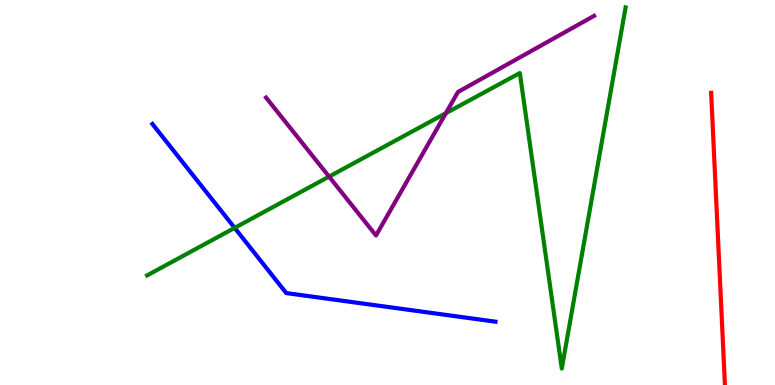[{'lines': ['blue', 'red'], 'intersections': []}, {'lines': ['green', 'red'], 'intersections': []}, {'lines': ['purple', 'red'], 'intersections': []}, {'lines': ['blue', 'green'], 'intersections': [{'x': 3.03, 'y': 4.08}]}, {'lines': ['blue', 'purple'], 'intersections': []}, {'lines': ['green', 'purple'], 'intersections': [{'x': 4.25, 'y': 5.41}, {'x': 5.75, 'y': 7.06}]}]